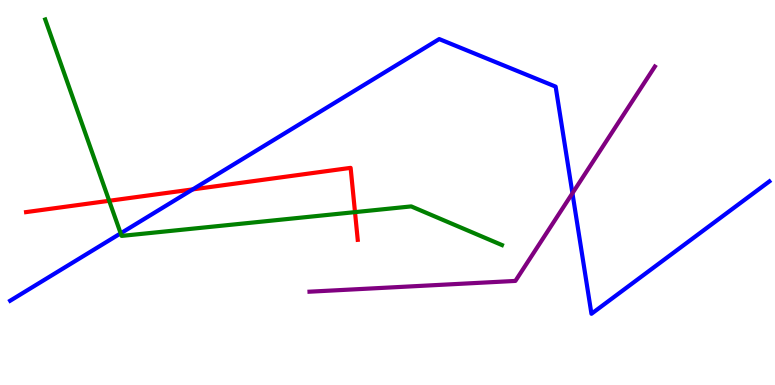[{'lines': ['blue', 'red'], 'intersections': [{'x': 2.49, 'y': 5.08}]}, {'lines': ['green', 'red'], 'intersections': [{'x': 1.41, 'y': 4.78}, {'x': 4.58, 'y': 4.49}]}, {'lines': ['purple', 'red'], 'intersections': []}, {'lines': ['blue', 'green'], 'intersections': [{'x': 1.56, 'y': 3.94}]}, {'lines': ['blue', 'purple'], 'intersections': [{'x': 7.39, 'y': 4.98}]}, {'lines': ['green', 'purple'], 'intersections': []}]